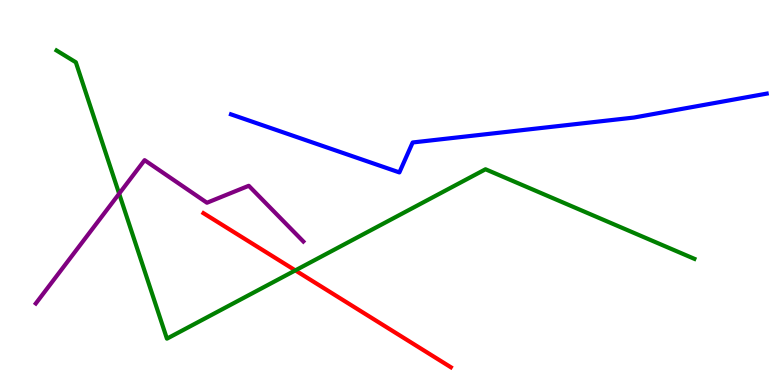[{'lines': ['blue', 'red'], 'intersections': []}, {'lines': ['green', 'red'], 'intersections': [{'x': 3.81, 'y': 2.98}]}, {'lines': ['purple', 'red'], 'intersections': []}, {'lines': ['blue', 'green'], 'intersections': []}, {'lines': ['blue', 'purple'], 'intersections': []}, {'lines': ['green', 'purple'], 'intersections': [{'x': 1.54, 'y': 4.97}]}]